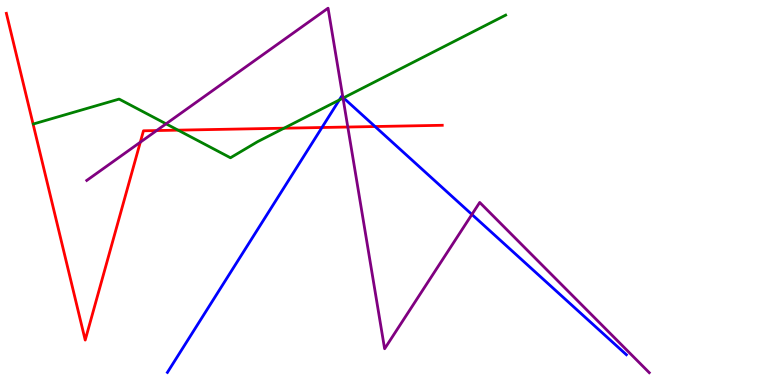[{'lines': ['blue', 'red'], 'intersections': [{'x': 4.15, 'y': 6.69}, {'x': 4.84, 'y': 6.71}]}, {'lines': ['green', 'red'], 'intersections': [{'x': 2.3, 'y': 6.62}, {'x': 3.66, 'y': 6.67}]}, {'lines': ['purple', 'red'], 'intersections': [{'x': 1.81, 'y': 6.31}, {'x': 2.02, 'y': 6.61}, {'x': 4.49, 'y': 6.7}]}, {'lines': ['blue', 'green'], 'intersections': [{'x': 4.38, 'y': 7.4}, {'x': 4.43, 'y': 7.46}]}, {'lines': ['blue', 'purple'], 'intersections': [{'x': 4.42, 'y': 7.47}, {'x': 6.09, 'y': 4.43}]}, {'lines': ['green', 'purple'], 'intersections': [{'x': 2.14, 'y': 6.78}, {'x': 4.43, 'y': 7.45}]}]